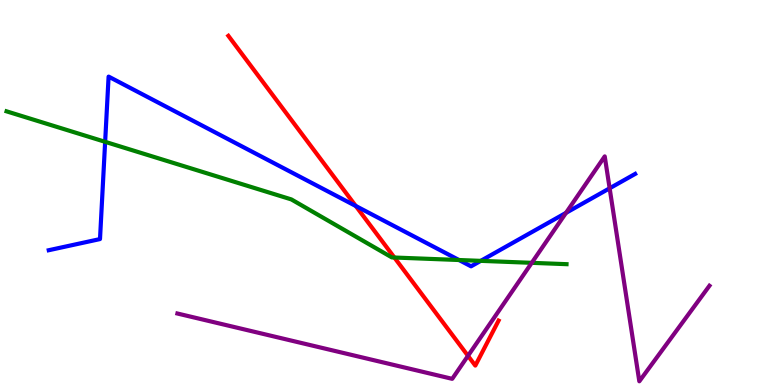[{'lines': ['blue', 'red'], 'intersections': [{'x': 4.59, 'y': 4.65}]}, {'lines': ['green', 'red'], 'intersections': [{'x': 5.09, 'y': 3.31}]}, {'lines': ['purple', 'red'], 'intersections': [{'x': 6.04, 'y': 0.758}]}, {'lines': ['blue', 'green'], 'intersections': [{'x': 1.36, 'y': 6.32}, {'x': 5.92, 'y': 3.25}, {'x': 6.2, 'y': 3.22}]}, {'lines': ['blue', 'purple'], 'intersections': [{'x': 7.3, 'y': 4.47}, {'x': 7.87, 'y': 5.11}]}, {'lines': ['green', 'purple'], 'intersections': [{'x': 6.86, 'y': 3.17}]}]